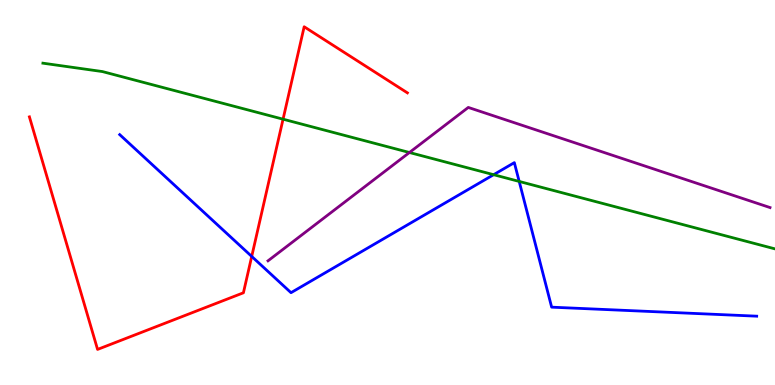[{'lines': ['blue', 'red'], 'intersections': [{'x': 3.25, 'y': 3.34}]}, {'lines': ['green', 'red'], 'intersections': [{'x': 3.65, 'y': 6.9}]}, {'lines': ['purple', 'red'], 'intersections': []}, {'lines': ['blue', 'green'], 'intersections': [{'x': 6.37, 'y': 5.46}, {'x': 6.7, 'y': 5.29}]}, {'lines': ['blue', 'purple'], 'intersections': []}, {'lines': ['green', 'purple'], 'intersections': [{'x': 5.28, 'y': 6.04}]}]